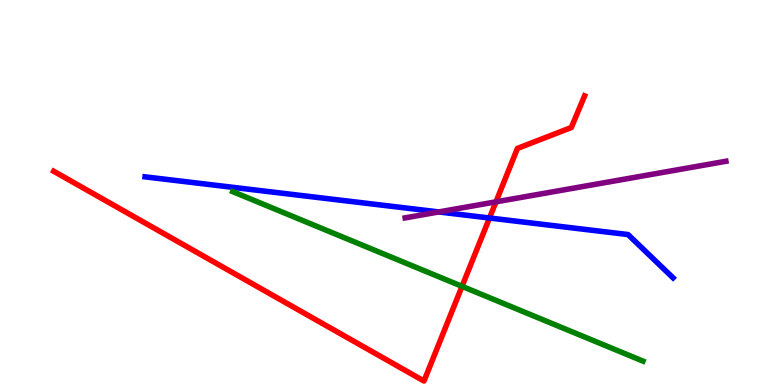[{'lines': ['blue', 'red'], 'intersections': [{'x': 6.32, 'y': 4.34}]}, {'lines': ['green', 'red'], 'intersections': [{'x': 5.96, 'y': 2.56}]}, {'lines': ['purple', 'red'], 'intersections': [{'x': 6.4, 'y': 4.76}]}, {'lines': ['blue', 'green'], 'intersections': []}, {'lines': ['blue', 'purple'], 'intersections': [{'x': 5.66, 'y': 4.5}]}, {'lines': ['green', 'purple'], 'intersections': []}]